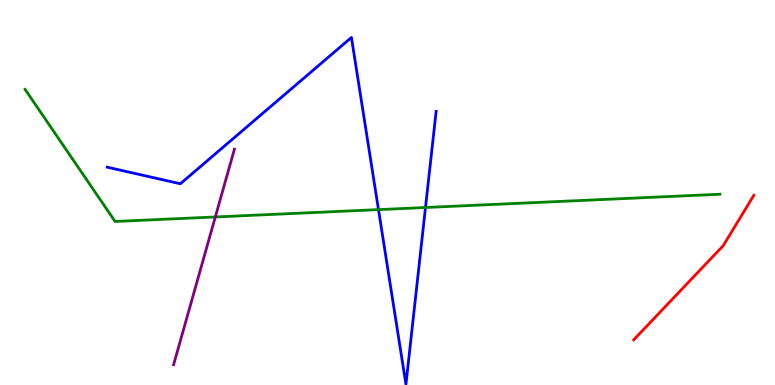[{'lines': ['blue', 'red'], 'intersections': []}, {'lines': ['green', 'red'], 'intersections': []}, {'lines': ['purple', 'red'], 'intersections': []}, {'lines': ['blue', 'green'], 'intersections': [{'x': 4.88, 'y': 4.56}, {'x': 5.49, 'y': 4.61}]}, {'lines': ['blue', 'purple'], 'intersections': []}, {'lines': ['green', 'purple'], 'intersections': [{'x': 2.78, 'y': 4.36}]}]